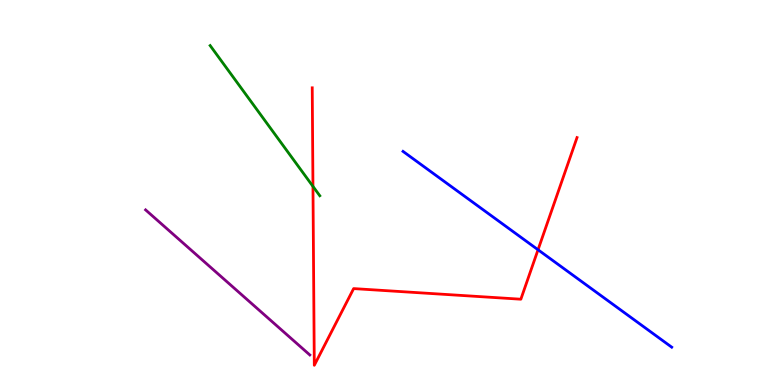[{'lines': ['blue', 'red'], 'intersections': [{'x': 6.94, 'y': 3.51}]}, {'lines': ['green', 'red'], 'intersections': [{'x': 4.04, 'y': 5.16}]}, {'lines': ['purple', 'red'], 'intersections': []}, {'lines': ['blue', 'green'], 'intersections': []}, {'lines': ['blue', 'purple'], 'intersections': []}, {'lines': ['green', 'purple'], 'intersections': []}]